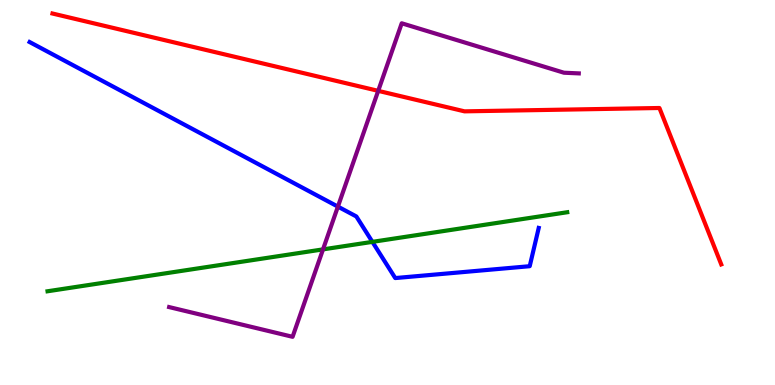[{'lines': ['blue', 'red'], 'intersections': []}, {'lines': ['green', 'red'], 'intersections': []}, {'lines': ['purple', 'red'], 'intersections': [{'x': 4.88, 'y': 7.64}]}, {'lines': ['blue', 'green'], 'intersections': [{'x': 4.81, 'y': 3.72}]}, {'lines': ['blue', 'purple'], 'intersections': [{'x': 4.36, 'y': 4.63}]}, {'lines': ['green', 'purple'], 'intersections': [{'x': 4.17, 'y': 3.52}]}]